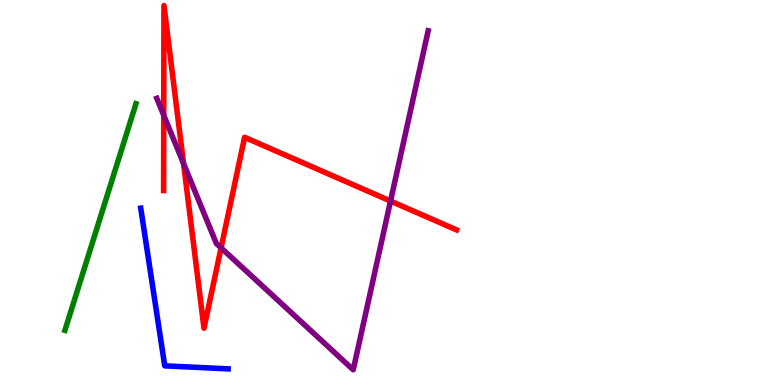[{'lines': ['blue', 'red'], 'intersections': []}, {'lines': ['green', 'red'], 'intersections': []}, {'lines': ['purple', 'red'], 'intersections': [{'x': 2.11, 'y': 7.0}, {'x': 2.37, 'y': 5.75}, {'x': 2.85, 'y': 3.56}, {'x': 5.04, 'y': 4.78}]}, {'lines': ['blue', 'green'], 'intersections': []}, {'lines': ['blue', 'purple'], 'intersections': []}, {'lines': ['green', 'purple'], 'intersections': []}]